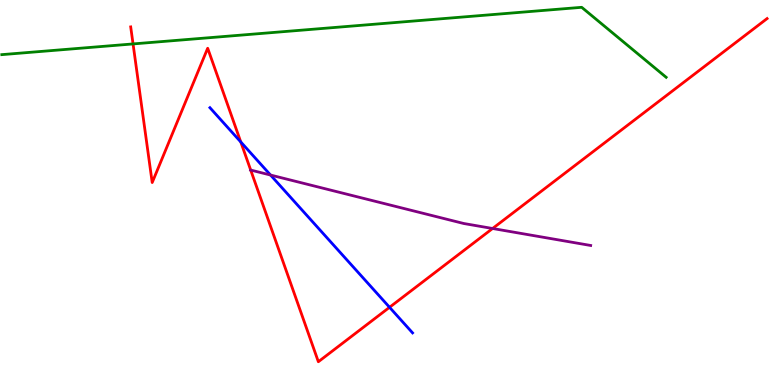[{'lines': ['blue', 'red'], 'intersections': [{'x': 3.11, 'y': 6.31}, {'x': 5.03, 'y': 2.02}]}, {'lines': ['green', 'red'], 'intersections': [{'x': 1.72, 'y': 8.86}]}, {'lines': ['purple', 'red'], 'intersections': [{'x': 3.23, 'y': 5.58}, {'x': 6.36, 'y': 4.07}]}, {'lines': ['blue', 'green'], 'intersections': []}, {'lines': ['blue', 'purple'], 'intersections': [{'x': 3.49, 'y': 5.45}]}, {'lines': ['green', 'purple'], 'intersections': []}]